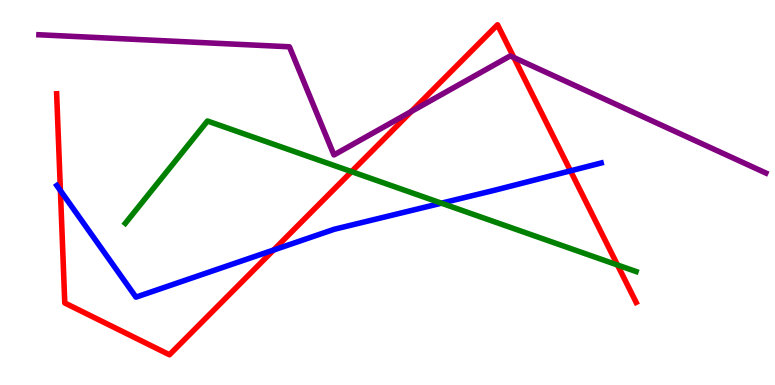[{'lines': ['blue', 'red'], 'intersections': [{'x': 0.779, 'y': 5.05}, {'x': 3.53, 'y': 3.51}, {'x': 7.36, 'y': 5.56}]}, {'lines': ['green', 'red'], 'intersections': [{'x': 4.54, 'y': 5.54}, {'x': 7.97, 'y': 3.12}]}, {'lines': ['purple', 'red'], 'intersections': [{'x': 5.31, 'y': 7.1}, {'x': 6.63, 'y': 8.51}]}, {'lines': ['blue', 'green'], 'intersections': [{'x': 5.7, 'y': 4.72}]}, {'lines': ['blue', 'purple'], 'intersections': []}, {'lines': ['green', 'purple'], 'intersections': []}]